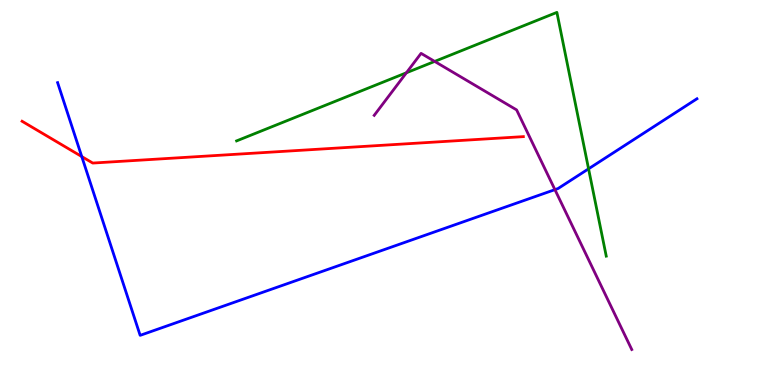[{'lines': ['blue', 'red'], 'intersections': [{'x': 1.05, 'y': 5.93}]}, {'lines': ['green', 'red'], 'intersections': []}, {'lines': ['purple', 'red'], 'intersections': []}, {'lines': ['blue', 'green'], 'intersections': [{'x': 7.59, 'y': 5.62}]}, {'lines': ['blue', 'purple'], 'intersections': [{'x': 7.16, 'y': 5.07}]}, {'lines': ['green', 'purple'], 'intersections': [{'x': 5.24, 'y': 8.11}, {'x': 5.61, 'y': 8.4}]}]